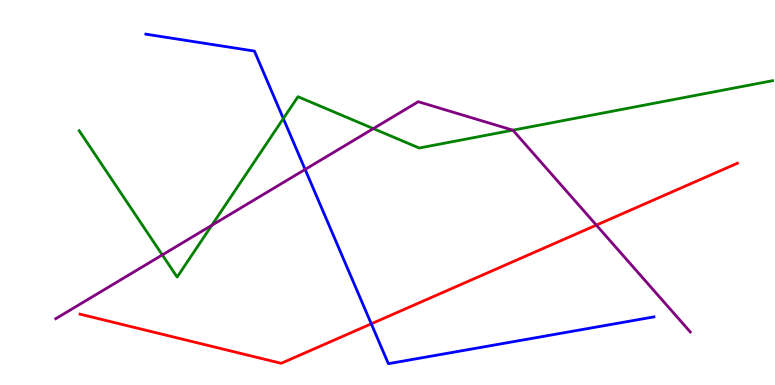[{'lines': ['blue', 'red'], 'intersections': [{'x': 4.79, 'y': 1.59}]}, {'lines': ['green', 'red'], 'intersections': []}, {'lines': ['purple', 'red'], 'intersections': [{'x': 7.69, 'y': 4.15}]}, {'lines': ['blue', 'green'], 'intersections': [{'x': 3.66, 'y': 6.92}]}, {'lines': ['blue', 'purple'], 'intersections': [{'x': 3.94, 'y': 5.6}]}, {'lines': ['green', 'purple'], 'intersections': [{'x': 2.09, 'y': 3.38}, {'x': 2.73, 'y': 4.15}, {'x': 4.82, 'y': 6.66}, {'x': 6.62, 'y': 6.62}]}]